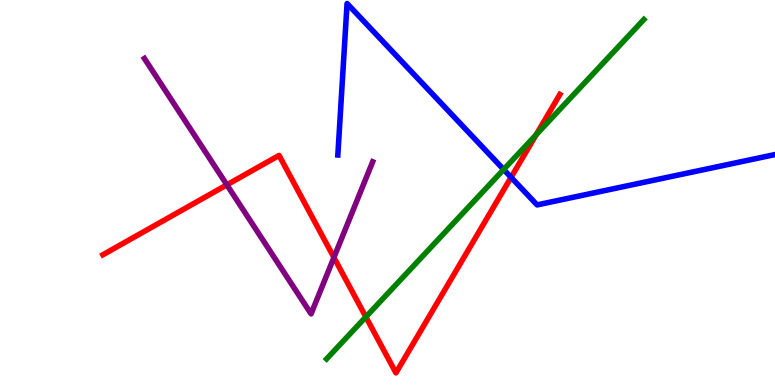[{'lines': ['blue', 'red'], 'intersections': [{'x': 6.59, 'y': 5.39}]}, {'lines': ['green', 'red'], 'intersections': [{'x': 4.72, 'y': 1.77}, {'x': 6.92, 'y': 6.5}]}, {'lines': ['purple', 'red'], 'intersections': [{'x': 2.93, 'y': 5.2}, {'x': 4.31, 'y': 3.31}]}, {'lines': ['blue', 'green'], 'intersections': [{'x': 6.5, 'y': 5.6}]}, {'lines': ['blue', 'purple'], 'intersections': []}, {'lines': ['green', 'purple'], 'intersections': []}]